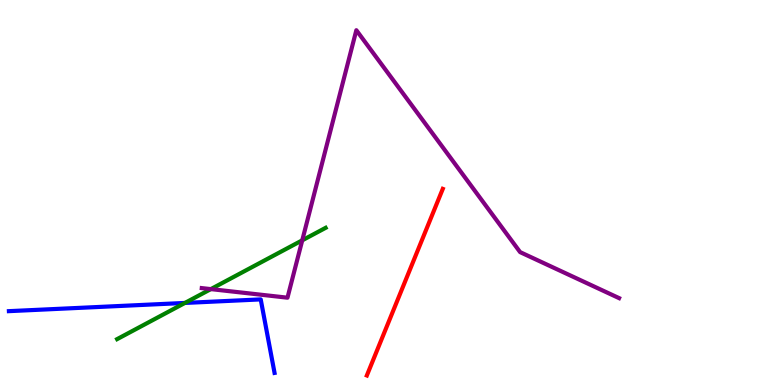[{'lines': ['blue', 'red'], 'intersections': []}, {'lines': ['green', 'red'], 'intersections': []}, {'lines': ['purple', 'red'], 'intersections': []}, {'lines': ['blue', 'green'], 'intersections': [{'x': 2.39, 'y': 2.13}]}, {'lines': ['blue', 'purple'], 'intersections': []}, {'lines': ['green', 'purple'], 'intersections': [{'x': 2.72, 'y': 2.49}, {'x': 3.9, 'y': 3.76}]}]